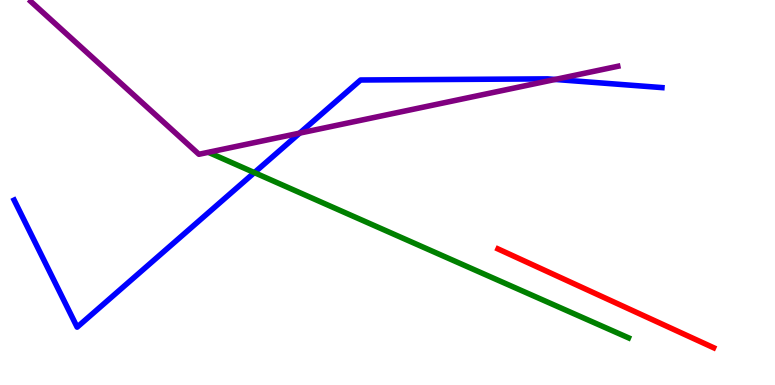[{'lines': ['blue', 'red'], 'intersections': []}, {'lines': ['green', 'red'], 'intersections': []}, {'lines': ['purple', 'red'], 'intersections': []}, {'lines': ['blue', 'green'], 'intersections': [{'x': 3.28, 'y': 5.52}]}, {'lines': ['blue', 'purple'], 'intersections': [{'x': 3.87, 'y': 6.54}, {'x': 7.16, 'y': 7.94}]}, {'lines': ['green', 'purple'], 'intersections': []}]